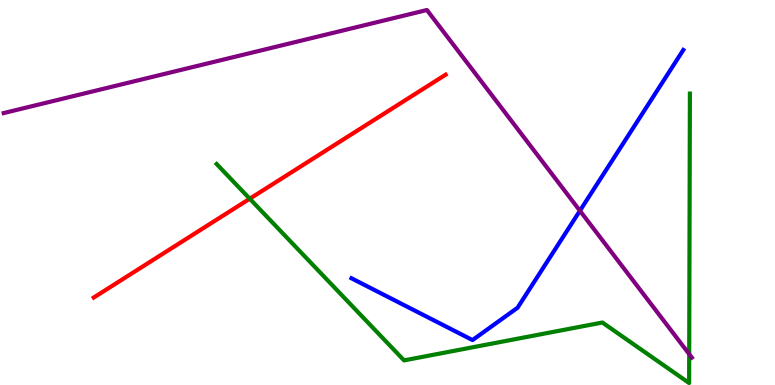[{'lines': ['blue', 'red'], 'intersections': []}, {'lines': ['green', 'red'], 'intersections': [{'x': 3.22, 'y': 4.84}]}, {'lines': ['purple', 'red'], 'intersections': []}, {'lines': ['blue', 'green'], 'intersections': []}, {'lines': ['blue', 'purple'], 'intersections': [{'x': 7.48, 'y': 4.53}]}, {'lines': ['green', 'purple'], 'intersections': [{'x': 8.89, 'y': 0.802}]}]